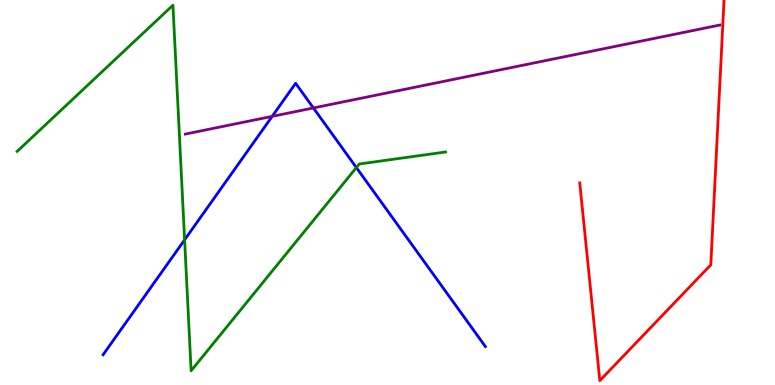[{'lines': ['blue', 'red'], 'intersections': []}, {'lines': ['green', 'red'], 'intersections': []}, {'lines': ['purple', 'red'], 'intersections': []}, {'lines': ['blue', 'green'], 'intersections': [{'x': 2.38, 'y': 3.77}, {'x': 4.6, 'y': 5.65}]}, {'lines': ['blue', 'purple'], 'intersections': [{'x': 3.51, 'y': 6.98}, {'x': 4.04, 'y': 7.2}]}, {'lines': ['green', 'purple'], 'intersections': []}]